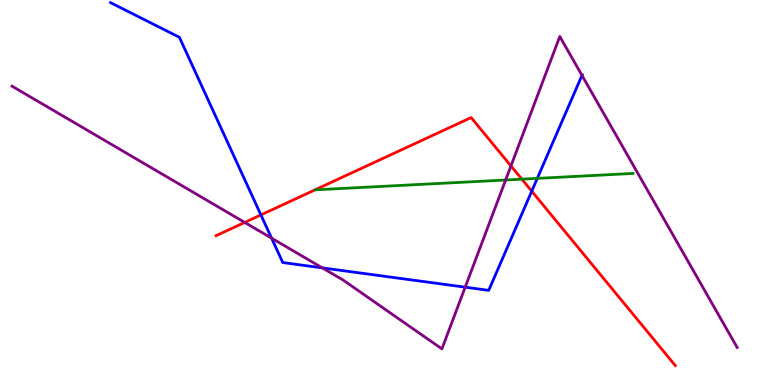[{'lines': ['blue', 'red'], 'intersections': [{'x': 3.37, 'y': 4.42}, {'x': 6.86, 'y': 5.03}]}, {'lines': ['green', 'red'], 'intersections': [{'x': 6.73, 'y': 5.35}]}, {'lines': ['purple', 'red'], 'intersections': [{'x': 3.16, 'y': 4.22}, {'x': 6.59, 'y': 5.69}]}, {'lines': ['blue', 'green'], 'intersections': [{'x': 6.93, 'y': 5.37}]}, {'lines': ['blue', 'purple'], 'intersections': [{'x': 3.5, 'y': 3.81}, {'x': 4.16, 'y': 3.04}, {'x': 6.0, 'y': 2.54}, {'x': 7.51, 'y': 8.04}]}, {'lines': ['green', 'purple'], 'intersections': [{'x': 6.52, 'y': 5.32}]}]